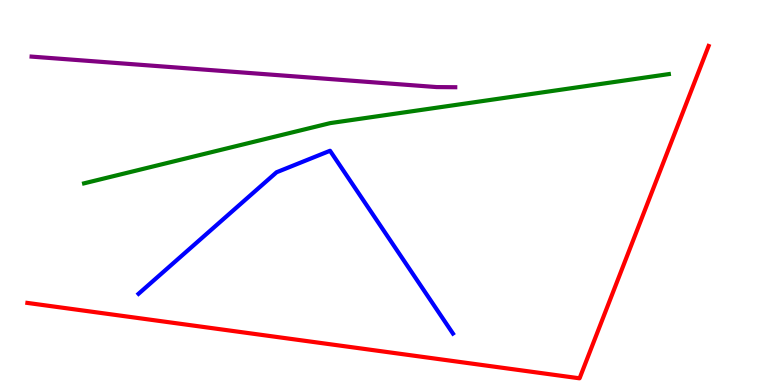[{'lines': ['blue', 'red'], 'intersections': []}, {'lines': ['green', 'red'], 'intersections': []}, {'lines': ['purple', 'red'], 'intersections': []}, {'lines': ['blue', 'green'], 'intersections': []}, {'lines': ['blue', 'purple'], 'intersections': []}, {'lines': ['green', 'purple'], 'intersections': []}]